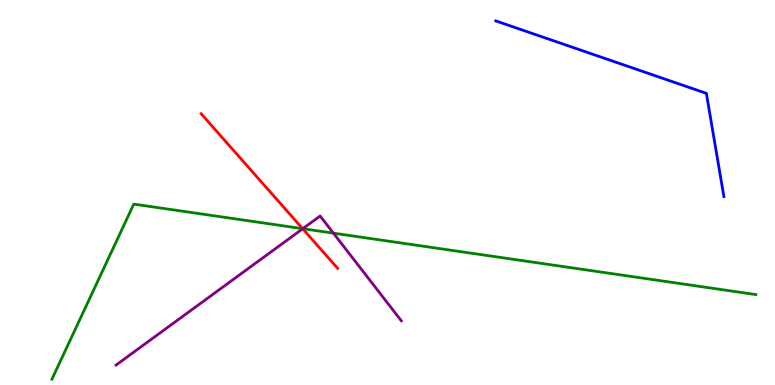[{'lines': ['blue', 'red'], 'intersections': []}, {'lines': ['green', 'red'], 'intersections': [{'x': 3.9, 'y': 4.06}]}, {'lines': ['purple', 'red'], 'intersections': [{'x': 3.91, 'y': 4.06}]}, {'lines': ['blue', 'green'], 'intersections': []}, {'lines': ['blue', 'purple'], 'intersections': []}, {'lines': ['green', 'purple'], 'intersections': [{'x': 3.91, 'y': 4.06}, {'x': 4.3, 'y': 3.94}]}]